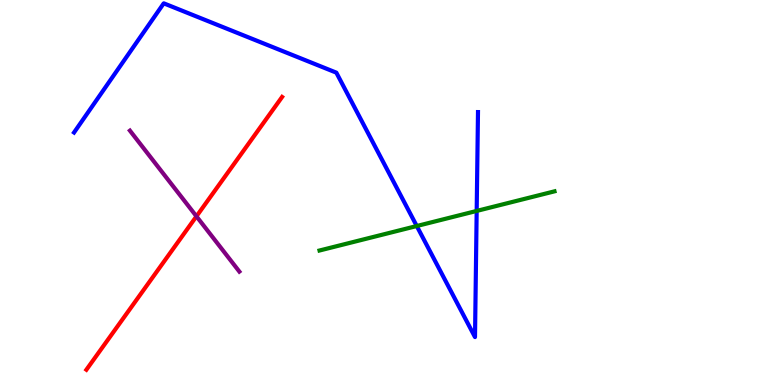[{'lines': ['blue', 'red'], 'intersections': []}, {'lines': ['green', 'red'], 'intersections': []}, {'lines': ['purple', 'red'], 'intersections': [{'x': 2.53, 'y': 4.38}]}, {'lines': ['blue', 'green'], 'intersections': [{'x': 5.38, 'y': 4.13}, {'x': 6.15, 'y': 4.52}]}, {'lines': ['blue', 'purple'], 'intersections': []}, {'lines': ['green', 'purple'], 'intersections': []}]